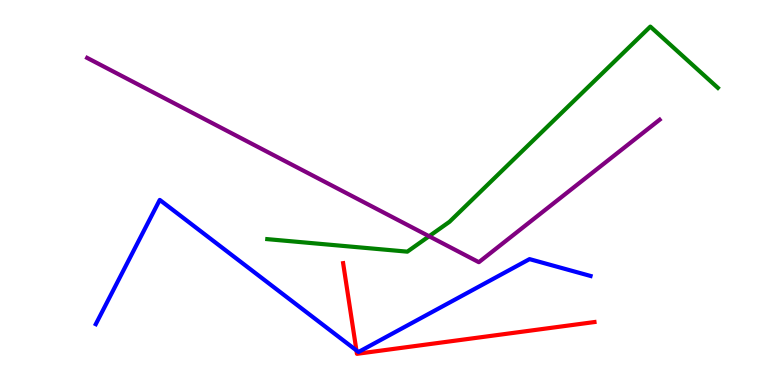[{'lines': ['blue', 'red'], 'intersections': [{'x': 4.6, 'y': 0.898}]}, {'lines': ['green', 'red'], 'intersections': []}, {'lines': ['purple', 'red'], 'intersections': []}, {'lines': ['blue', 'green'], 'intersections': []}, {'lines': ['blue', 'purple'], 'intersections': []}, {'lines': ['green', 'purple'], 'intersections': [{'x': 5.54, 'y': 3.86}]}]